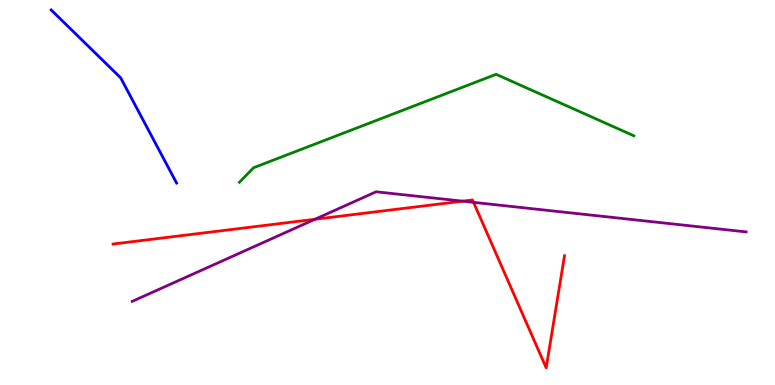[{'lines': ['blue', 'red'], 'intersections': []}, {'lines': ['green', 'red'], 'intersections': []}, {'lines': ['purple', 'red'], 'intersections': [{'x': 4.06, 'y': 4.3}, {'x': 5.97, 'y': 4.78}, {'x': 6.11, 'y': 4.74}]}, {'lines': ['blue', 'green'], 'intersections': []}, {'lines': ['blue', 'purple'], 'intersections': []}, {'lines': ['green', 'purple'], 'intersections': []}]